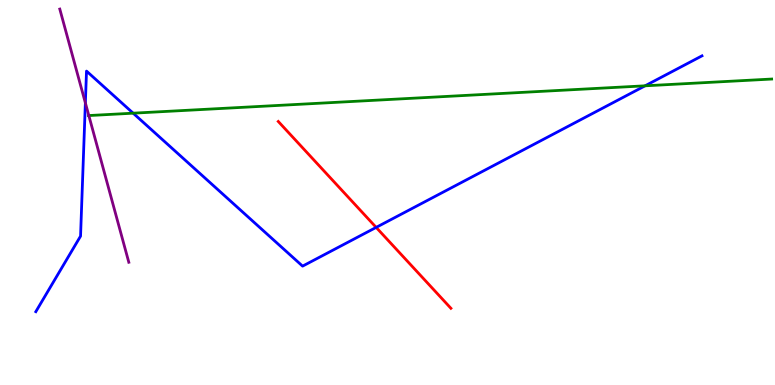[{'lines': ['blue', 'red'], 'intersections': [{'x': 4.85, 'y': 4.09}]}, {'lines': ['green', 'red'], 'intersections': []}, {'lines': ['purple', 'red'], 'intersections': []}, {'lines': ['blue', 'green'], 'intersections': [{'x': 1.72, 'y': 7.06}, {'x': 8.32, 'y': 7.77}]}, {'lines': ['blue', 'purple'], 'intersections': [{'x': 1.1, 'y': 7.33}]}, {'lines': ['green', 'purple'], 'intersections': [{'x': 1.15, 'y': 7.0}]}]